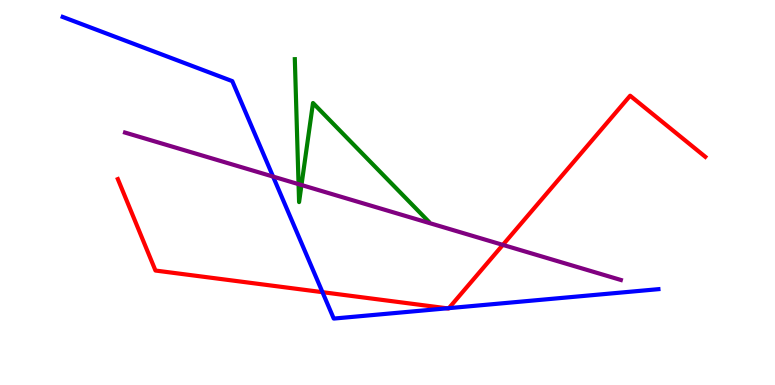[{'lines': ['blue', 'red'], 'intersections': [{'x': 4.16, 'y': 2.41}, {'x': 5.77, 'y': 1.99}, {'x': 5.79, 'y': 2.0}]}, {'lines': ['green', 'red'], 'intersections': []}, {'lines': ['purple', 'red'], 'intersections': [{'x': 6.49, 'y': 3.64}]}, {'lines': ['blue', 'green'], 'intersections': []}, {'lines': ['blue', 'purple'], 'intersections': [{'x': 3.52, 'y': 5.41}]}, {'lines': ['green', 'purple'], 'intersections': [{'x': 3.85, 'y': 5.22}, {'x': 3.89, 'y': 5.19}]}]